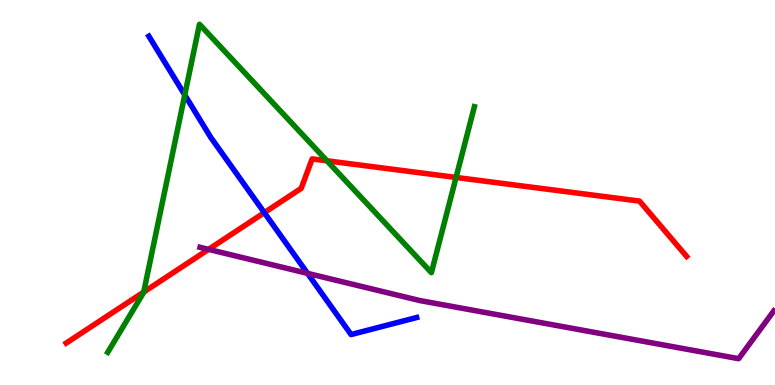[{'lines': ['blue', 'red'], 'intersections': [{'x': 3.41, 'y': 4.48}]}, {'lines': ['green', 'red'], 'intersections': [{'x': 1.85, 'y': 2.41}, {'x': 4.22, 'y': 5.82}, {'x': 5.88, 'y': 5.39}]}, {'lines': ['purple', 'red'], 'intersections': [{'x': 2.69, 'y': 3.52}]}, {'lines': ['blue', 'green'], 'intersections': [{'x': 2.38, 'y': 7.53}]}, {'lines': ['blue', 'purple'], 'intersections': [{'x': 3.97, 'y': 2.9}]}, {'lines': ['green', 'purple'], 'intersections': []}]